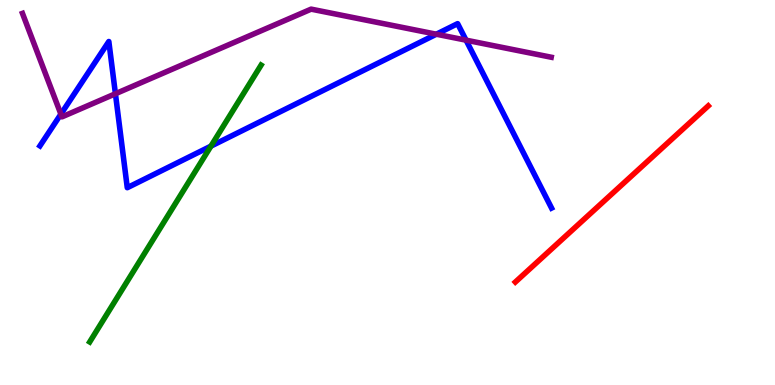[{'lines': ['blue', 'red'], 'intersections': []}, {'lines': ['green', 'red'], 'intersections': []}, {'lines': ['purple', 'red'], 'intersections': []}, {'lines': ['blue', 'green'], 'intersections': [{'x': 2.72, 'y': 6.2}]}, {'lines': ['blue', 'purple'], 'intersections': [{'x': 0.786, 'y': 7.04}, {'x': 1.49, 'y': 7.56}, {'x': 5.63, 'y': 9.11}, {'x': 6.01, 'y': 8.96}]}, {'lines': ['green', 'purple'], 'intersections': []}]